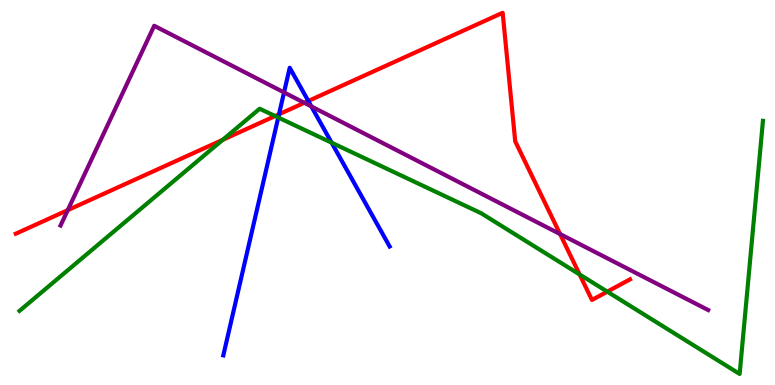[{'lines': ['blue', 'red'], 'intersections': [{'x': 3.6, 'y': 7.03}, {'x': 3.98, 'y': 7.38}]}, {'lines': ['green', 'red'], 'intersections': [{'x': 2.87, 'y': 6.37}, {'x': 3.55, 'y': 6.99}, {'x': 7.48, 'y': 2.87}, {'x': 7.84, 'y': 2.42}]}, {'lines': ['purple', 'red'], 'intersections': [{'x': 0.874, 'y': 4.54}, {'x': 3.93, 'y': 7.33}, {'x': 7.23, 'y': 3.92}]}, {'lines': ['blue', 'green'], 'intersections': [{'x': 3.59, 'y': 6.95}, {'x': 4.28, 'y': 6.29}]}, {'lines': ['blue', 'purple'], 'intersections': [{'x': 3.66, 'y': 7.6}, {'x': 4.02, 'y': 7.24}]}, {'lines': ['green', 'purple'], 'intersections': []}]